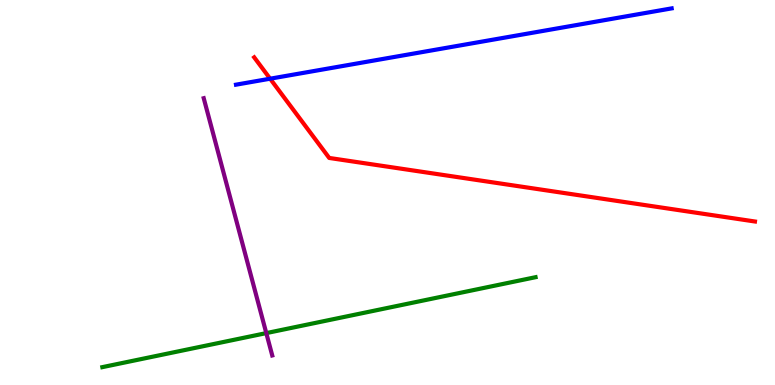[{'lines': ['blue', 'red'], 'intersections': [{'x': 3.49, 'y': 7.96}]}, {'lines': ['green', 'red'], 'intersections': []}, {'lines': ['purple', 'red'], 'intersections': []}, {'lines': ['blue', 'green'], 'intersections': []}, {'lines': ['blue', 'purple'], 'intersections': []}, {'lines': ['green', 'purple'], 'intersections': [{'x': 3.44, 'y': 1.35}]}]